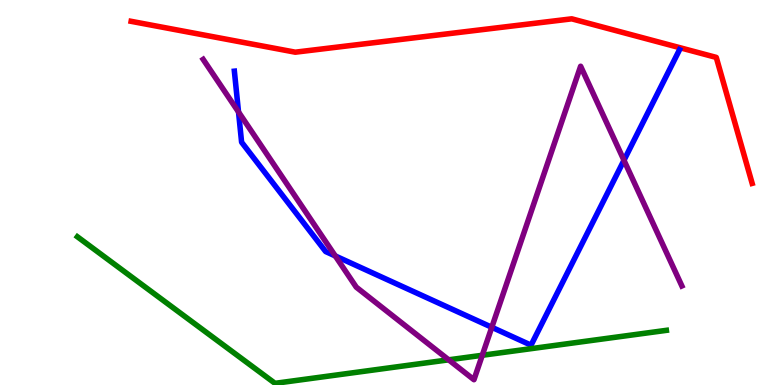[{'lines': ['blue', 'red'], 'intersections': []}, {'lines': ['green', 'red'], 'intersections': []}, {'lines': ['purple', 'red'], 'intersections': []}, {'lines': ['blue', 'green'], 'intersections': []}, {'lines': ['blue', 'purple'], 'intersections': [{'x': 3.08, 'y': 7.09}, {'x': 4.33, 'y': 3.35}, {'x': 6.35, 'y': 1.5}, {'x': 8.05, 'y': 5.84}]}, {'lines': ['green', 'purple'], 'intersections': [{'x': 5.79, 'y': 0.654}, {'x': 6.22, 'y': 0.772}]}]